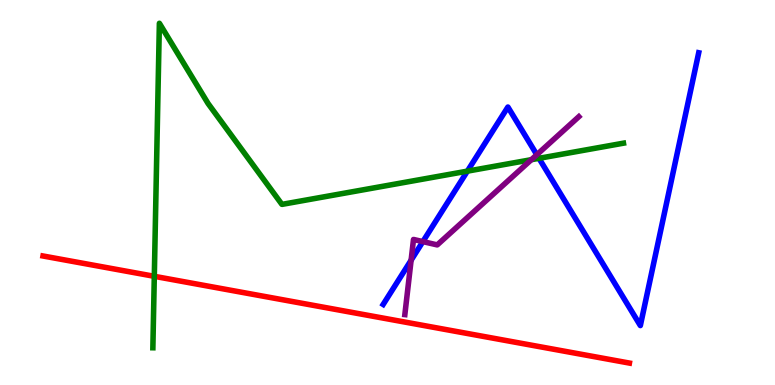[{'lines': ['blue', 'red'], 'intersections': []}, {'lines': ['green', 'red'], 'intersections': [{'x': 1.99, 'y': 2.82}]}, {'lines': ['purple', 'red'], 'intersections': []}, {'lines': ['blue', 'green'], 'intersections': [{'x': 6.03, 'y': 5.55}, {'x': 6.95, 'y': 5.89}]}, {'lines': ['blue', 'purple'], 'intersections': [{'x': 5.3, 'y': 3.24}, {'x': 5.46, 'y': 3.72}, {'x': 6.93, 'y': 5.98}]}, {'lines': ['green', 'purple'], 'intersections': [{'x': 6.86, 'y': 5.85}]}]